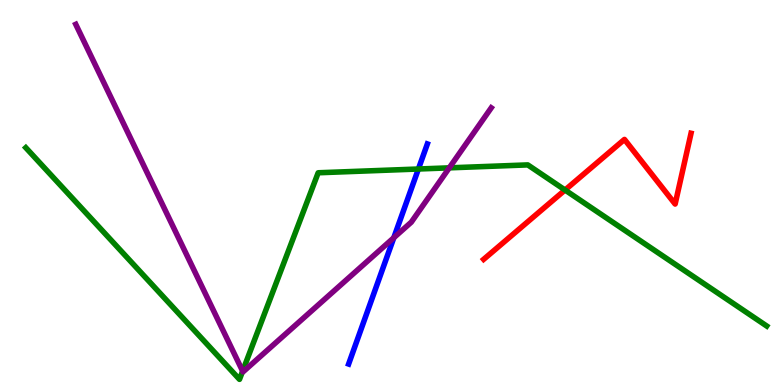[{'lines': ['blue', 'red'], 'intersections': []}, {'lines': ['green', 'red'], 'intersections': [{'x': 7.29, 'y': 5.06}]}, {'lines': ['purple', 'red'], 'intersections': []}, {'lines': ['blue', 'green'], 'intersections': [{'x': 5.4, 'y': 5.61}]}, {'lines': ['blue', 'purple'], 'intersections': [{'x': 5.08, 'y': 3.83}]}, {'lines': ['green', 'purple'], 'intersections': [{'x': 3.13, 'y': 0.36}, {'x': 5.8, 'y': 5.64}]}]